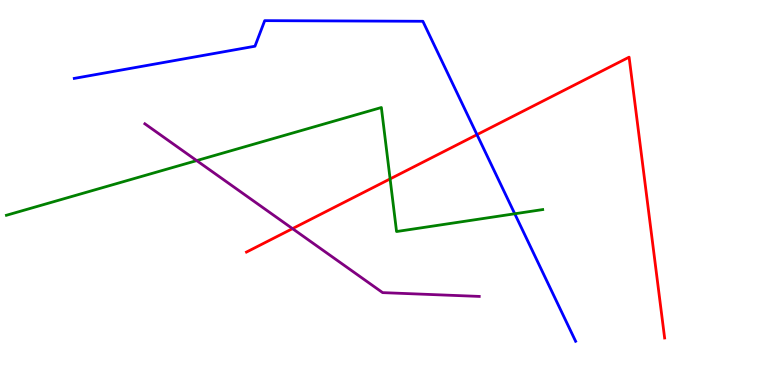[{'lines': ['blue', 'red'], 'intersections': [{'x': 6.15, 'y': 6.5}]}, {'lines': ['green', 'red'], 'intersections': [{'x': 5.03, 'y': 5.35}]}, {'lines': ['purple', 'red'], 'intersections': [{'x': 3.77, 'y': 4.06}]}, {'lines': ['blue', 'green'], 'intersections': [{'x': 6.64, 'y': 4.45}]}, {'lines': ['blue', 'purple'], 'intersections': []}, {'lines': ['green', 'purple'], 'intersections': [{'x': 2.54, 'y': 5.83}]}]